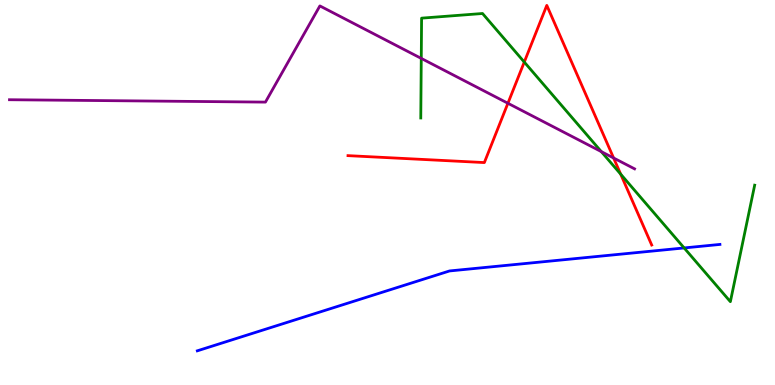[{'lines': ['blue', 'red'], 'intersections': []}, {'lines': ['green', 'red'], 'intersections': [{'x': 6.76, 'y': 8.39}, {'x': 8.01, 'y': 5.48}]}, {'lines': ['purple', 'red'], 'intersections': [{'x': 6.55, 'y': 7.32}, {'x': 7.92, 'y': 5.9}]}, {'lines': ['blue', 'green'], 'intersections': [{'x': 8.83, 'y': 3.56}]}, {'lines': ['blue', 'purple'], 'intersections': []}, {'lines': ['green', 'purple'], 'intersections': [{'x': 5.44, 'y': 8.48}, {'x': 7.76, 'y': 6.06}]}]